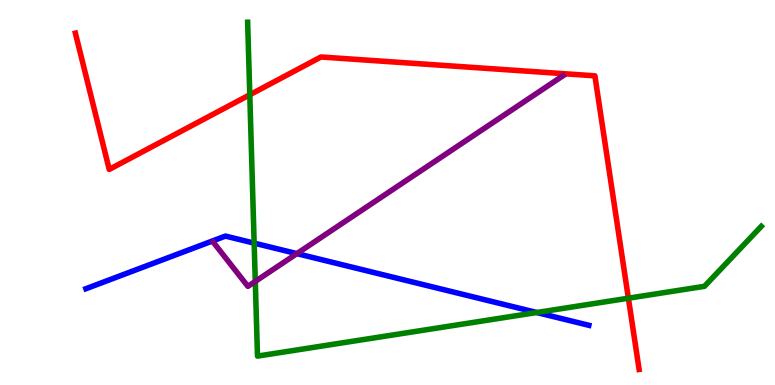[{'lines': ['blue', 'red'], 'intersections': []}, {'lines': ['green', 'red'], 'intersections': [{'x': 3.22, 'y': 7.54}, {'x': 8.11, 'y': 2.25}]}, {'lines': ['purple', 'red'], 'intersections': []}, {'lines': ['blue', 'green'], 'intersections': [{'x': 3.28, 'y': 3.68}, {'x': 6.93, 'y': 1.88}]}, {'lines': ['blue', 'purple'], 'intersections': [{'x': 3.83, 'y': 3.41}]}, {'lines': ['green', 'purple'], 'intersections': [{'x': 3.29, 'y': 2.69}]}]